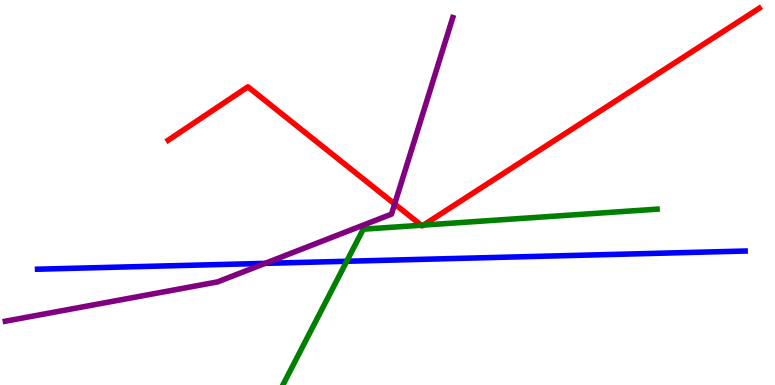[{'lines': ['blue', 'red'], 'intersections': []}, {'lines': ['green', 'red'], 'intersections': [{'x': 5.44, 'y': 4.15}, {'x': 5.46, 'y': 4.15}]}, {'lines': ['purple', 'red'], 'intersections': [{'x': 5.09, 'y': 4.7}]}, {'lines': ['blue', 'green'], 'intersections': [{'x': 4.47, 'y': 3.21}]}, {'lines': ['blue', 'purple'], 'intersections': [{'x': 3.42, 'y': 3.16}]}, {'lines': ['green', 'purple'], 'intersections': []}]